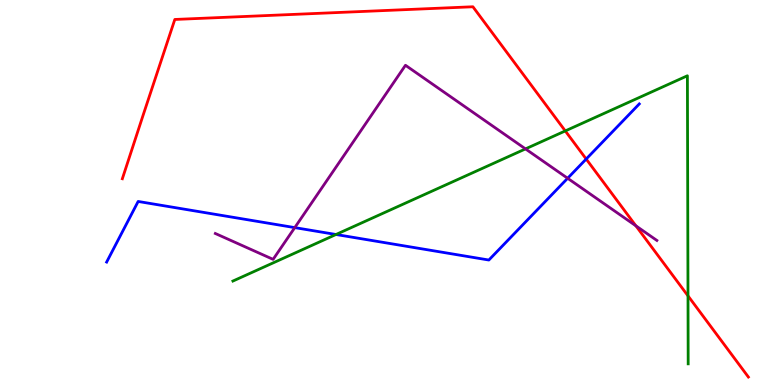[{'lines': ['blue', 'red'], 'intersections': [{'x': 7.56, 'y': 5.87}]}, {'lines': ['green', 'red'], 'intersections': [{'x': 7.29, 'y': 6.6}, {'x': 8.88, 'y': 2.32}]}, {'lines': ['purple', 'red'], 'intersections': [{'x': 8.2, 'y': 4.13}]}, {'lines': ['blue', 'green'], 'intersections': [{'x': 4.34, 'y': 3.91}]}, {'lines': ['blue', 'purple'], 'intersections': [{'x': 3.8, 'y': 4.09}, {'x': 7.32, 'y': 5.37}]}, {'lines': ['green', 'purple'], 'intersections': [{'x': 6.78, 'y': 6.13}]}]